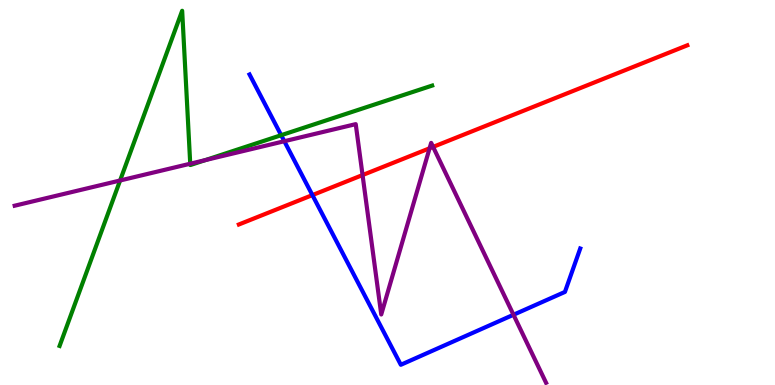[{'lines': ['blue', 'red'], 'intersections': [{'x': 4.03, 'y': 4.93}]}, {'lines': ['green', 'red'], 'intersections': []}, {'lines': ['purple', 'red'], 'intersections': [{'x': 4.68, 'y': 5.45}, {'x': 5.54, 'y': 6.15}, {'x': 5.59, 'y': 6.18}]}, {'lines': ['blue', 'green'], 'intersections': [{'x': 3.63, 'y': 6.49}]}, {'lines': ['blue', 'purple'], 'intersections': [{'x': 3.67, 'y': 6.33}, {'x': 6.63, 'y': 1.82}]}, {'lines': ['green', 'purple'], 'intersections': [{'x': 1.55, 'y': 5.31}, {'x': 2.45, 'y': 5.75}, {'x': 2.65, 'y': 5.84}]}]